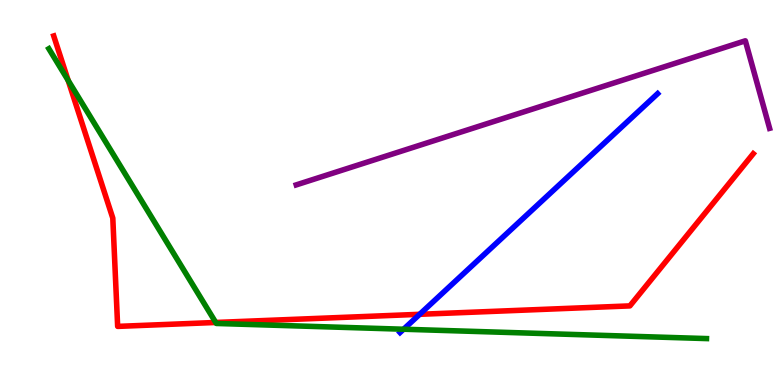[{'lines': ['blue', 'red'], 'intersections': [{'x': 5.42, 'y': 1.84}]}, {'lines': ['green', 'red'], 'intersections': [{'x': 0.879, 'y': 7.91}, {'x': 2.78, 'y': 1.62}]}, {'lines': ['purple', 'red'], 'intersections': []}, {'lines': ['blue', 'green'], 'intersections': [{'x': 5.21, 'y': 1.45}]}, {'lines': ['blue', 'purple'], 'intersections': []}, {'lines': ['green', 'purple'], 'intersections': []}]